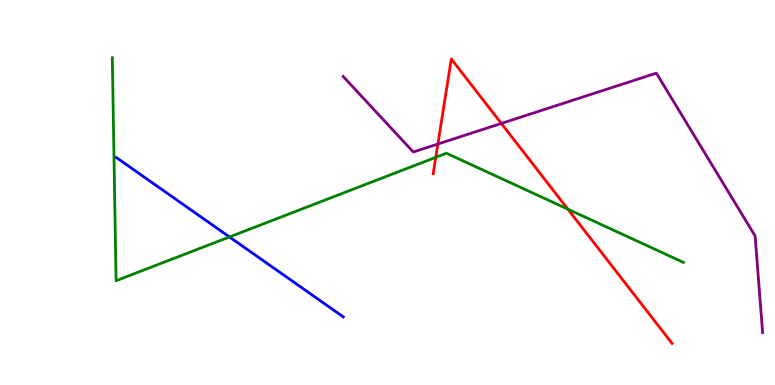[{'lines': ['blue', 'red'], 'intersections': []}, {'lines': ['green', 'red'], 'intersections': [{'x': 5.62, 'y': 5.91}, {'x': 7.33, 'y': 4.57}]}, {'lines': ['purple', 'red'], 'intersections': [{'x': 5.65, 'y': 6.26}, {'x': 6.47, 'y': 6.79}]}, {'lines': ['blue', 'green'], 'intersections': [{'x': 2.96, 'y': 3.85}]}, {'lines': ['blue', 'purple'], 'intersections': []}, {'lines': ['green', 'purple'], 'intersections': []}]